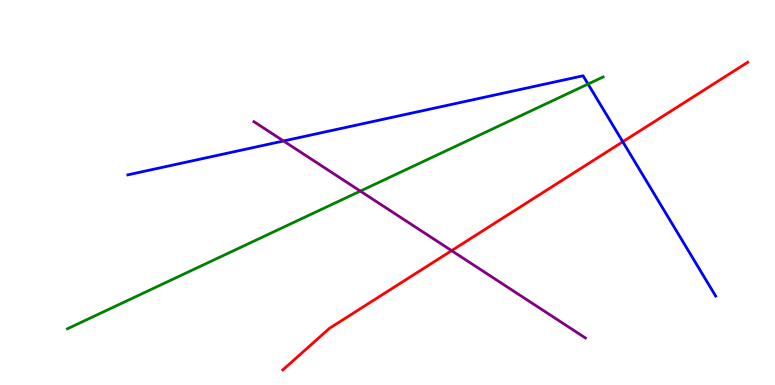[{'lines': ['blue', 'red'], 'intersections': [{'x': 8.04, 'y': 6.32}]}, {'lines': ['green', 'red'], 'intersections': []}, {'lines': ['purple', 'red'], 'intersections': [{'x': 5.83, 'y': 3.49}]}, {'lines': ['blue', 'green'], 'intersections': [{'x': 7.59, 'y': 7.82}]}, {'lines': ['blue', 'purple'], 'intersections': [{'x': 3.66, 'y': 6.34}]}, {'lines': ['green', 'purple'], 'intersections': [{'x': 4.65, 'y': 5.04}]}]